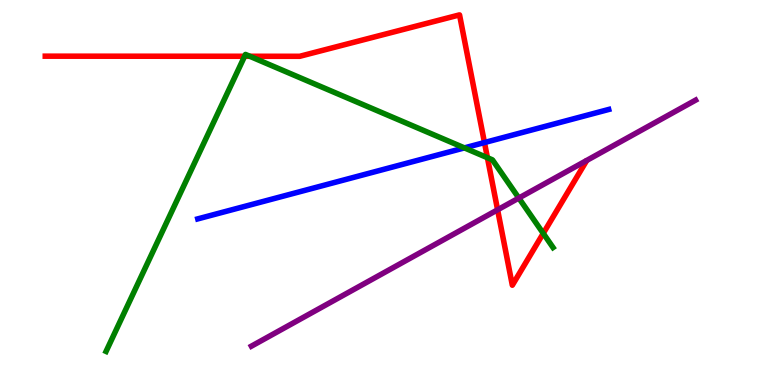[{'lines': ['blue', 'red'], 'intersections': [{'x': 6.25, 'y': 6.3}]}, {'lines': ['green', 'red'], 'intersections': [{'x': 3.16, 'y': 8.54}, {'x': 3.22, 'y': 8.54}, {'x': 6.29, 'y': 5.9}, {'x': 7.01, 'y': 3.94}]}, {'lines': ['purple', 'red'], 'intersections': [{'x': 6.42, 'y': 4.55}]}, {'lines': ['blue', 'green'], 'intersections': [{'x': 5.99, 'y': 6.16}]}, {'lines': ['blue', 'purple'], 'intersections': []}, {'lines': ['green', 'purple'], 'intersections': [{'x': 6.69, 'y': 4.86}]}]